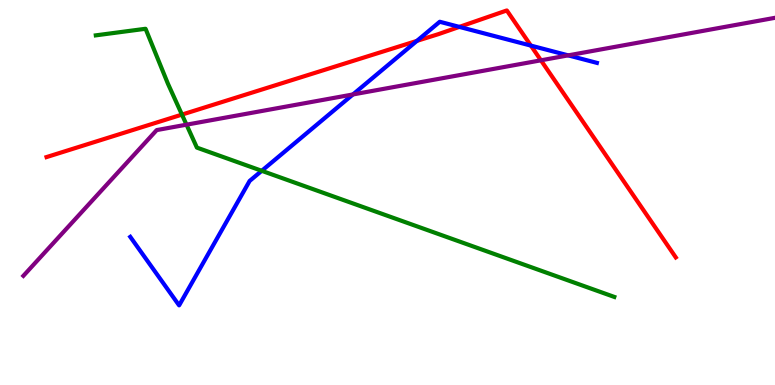[{'lines': ['blue', 'red'], 'intersections': [{'x': 5.38, 'y': 8.94}, {'x': 5.93, 'y': 9.3}, {'x': 6.85, 'y': 8.82}]}, {'lines': ['green', 'red'], 'intersections': [{'x': 2.35, 'y': 7.02}]}, {'lines': ['purple', 'red'], 'intersections': [{'x': 6.98, 'y': 8.43}]}, {'lines': ['blue', 'green'], 'intersections': [{'x': 3.38, 'y': 5.56}]}, {'lines': ['blue', 'purple'], 'intersections': [{'x': 4.55, 'y': 7.55}, {'x': 7.33, 'y': 8.56}]}, {'lines': ['green', 'purple'], 'intersections': [{'x': 2.41, 'y': 6.76}]}]